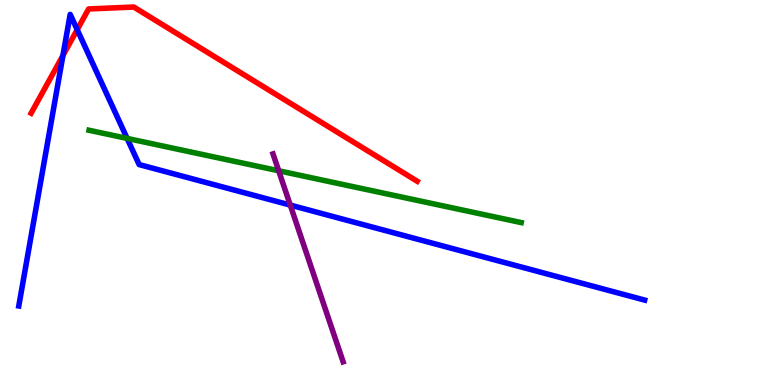[{'lines': ['blue', 'red'], 'intersections': [{'x': 0.812, 'y': 8.56}, {'x': 0.996, 'y': 9.23}]}, {'lines': ['green', 'red'], 'intersections': []}, {'lines': ['purple', 'red'], 'intersections': []}, {'lines': ['blue', 'green'], 'intersections': [{'x': 1.64, 'y': 6.41}]}, {'lines': ['blue', 'purple'], 'intersections': [{'x': 3.75, 'y': 4.67}]}, {'lines': ['green', 'purple'], 'intersections': [{'x': 3.6, 'y': 5.56}]}]